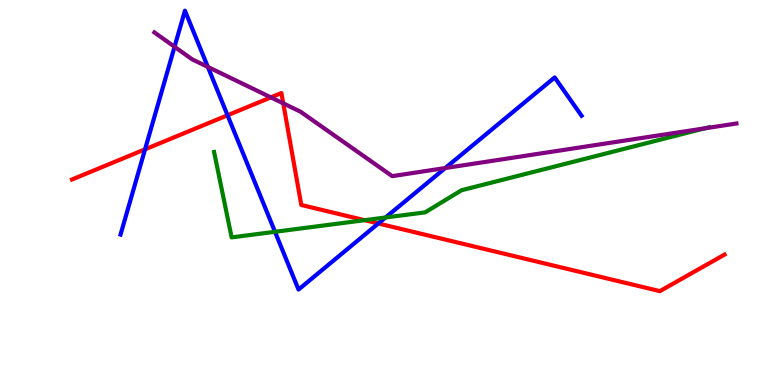[{'lines': ['blue', 'red'], 'intersections': [{'x': 1.87, 'y': 6.12}, {'x': 2.94, 'y': 7.01}, {'x': 4.88, 'y': 4.2}]}, {'lines': ['green', 'red'], 'intersections': [{'x': 4.7, 'y': 4.28}]}, {'lines': ['purple', 'red'], 'intersections': [{'x': 3.5, 'y': 7.47}, {'x': 3.65, 'y': 7.32}]}, {'lines': ['blue', 'green'], 'intersections': [{'x': 3.55, 'y': 3.98}, {'x': 4.97, 'y': 4.35}]}, {'lines': ['blue', 'purple'], 'intersections': [{'x': 2.25, 'y': 8.78}, {'x': 2.68, 'y': 8.26}, {'x': 5.75, 'y': 5.64}]}, {'lines': ['green', 'purple'], 'intersections': [{'x': 9.09, 'y': 6.67}]}]